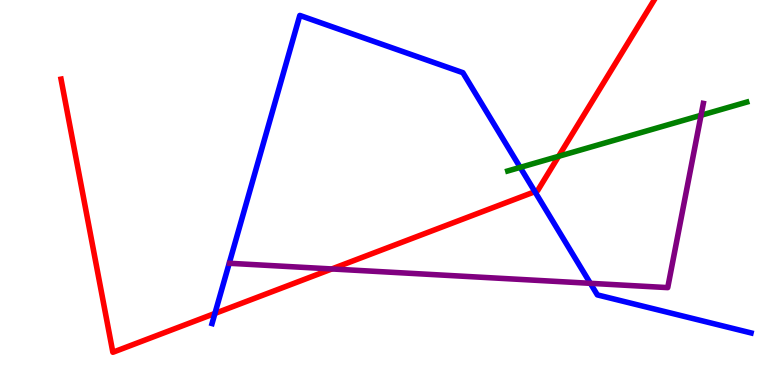[{'lines': ['blue', 'red'], 'intersections': [{'x': 2.77, 'y': 1.86}, {'x': 6.9, 'y': 5.02}]}, {'lines': ['green', 'red'], 'intersections': [{'x': 7.21, 'y': 5.94}]}, {'lines': ['purple', 'red'], 'intersections': [{'x': 4.28, 'y': 3.01}]}, {'lines': ['blue', 'green'], 'intersections': [{'x': 6.71, 'y': 5.65}]}, {'lines': ['blue', 'purple'], 'intersections': [{'x': 7.62, 'y': 2.64}]}, {'lines': ['green', 'purple'], 'intersections': [{'x': 9.05, 'y': 7.01}]}]